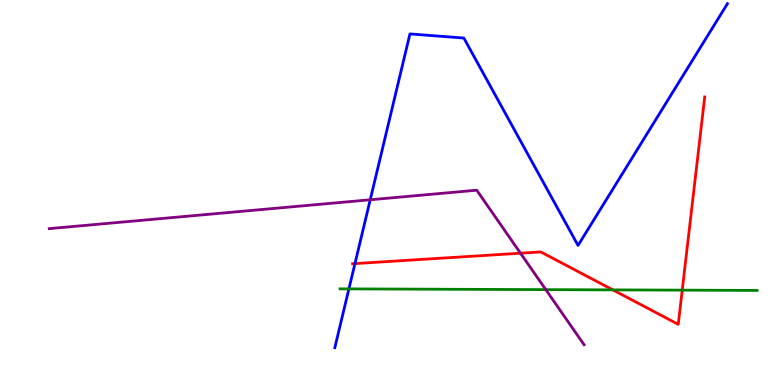[{'lines': ['blue', 'red'], 'intersections': [{'x': 4.58, 'y': 3.15}]}, {'lines': ['green', 'red'], 'intersections': [{'x': 7.91, 'y': 2.47}, {'x': 8.8, 'y': 2.46}]}, {'lines': ['purple', 'red'], 'intersections': [{'x': 6.72, 'y': 3.42}]}, {'lines': ['blue', 'green'], 'intersections': [{'x': 4.5, 'y': 2.5}]}, {'lines': ['blue', 'purple'], 'intersections': [{'x': 4.78, 'y': 4.81}]}, {'lines': ['green', 'purple'], 'intersections': [{'x': 7.04, 'y': 2.48}]}]